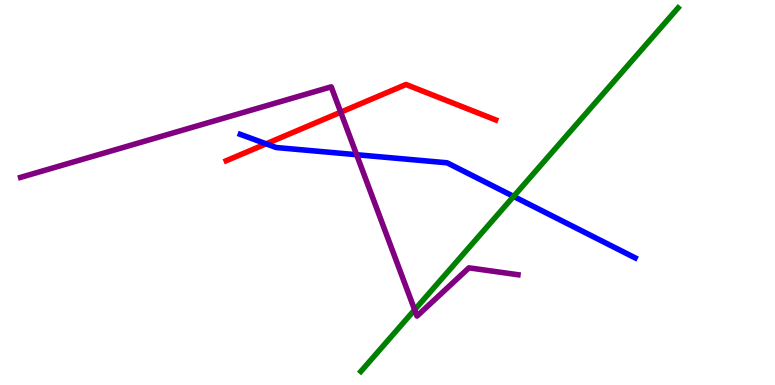[{'lines': ['blue', 'red'], 'intersections': [{'x': 3.43, 'y': 6.26}]}, {'lines': ['green', 'red'], 'intersections': []}, {'lines': ['purple', 'red'], 'intersections': [{'x': 4.4, 'y': 7.09}]}, {'lines': ['blue', 'green'], 'intersections': [{'x': 6.63, 'y': 4.9}]}, {'lines': ['blue', 'purple'], 'intersections': [{'x': 4.6, 'y': 5.98}]}, {'lines': ['green', 'purple'], 'intersections': [{'x': 5.35, 'y': 1.95}]}]